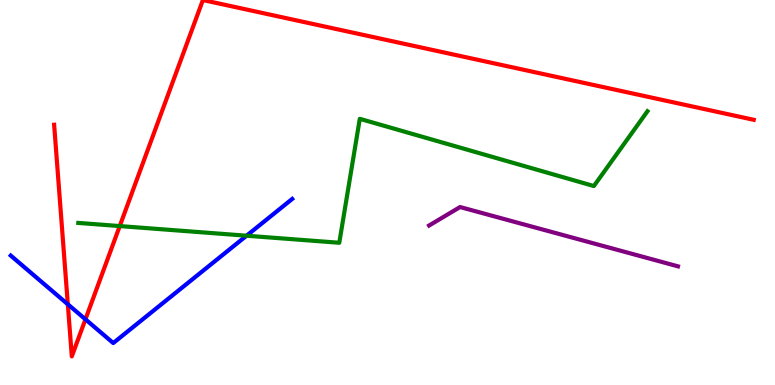[{'lines': ['blue', 'red'], 'intersections': [{'x': 0.875, 'y': 2.1}, {'x': 1.1, 'y': 1.71}]}, {'lines': ['green', 'red'], 'intersections': [{'x': 1.55, 'y': 4.13}]}, {'lines': ['purple', 'red'], 'intersections': []}, {'lines': ['blue', 'green'], 'intersections': [{'x': 3.18, 'y': 3.88}]}, {'lines': ['blue', 'purple'], 'intersections': []}, {'lines': ['green', 'purple'], 'intersections': []}]